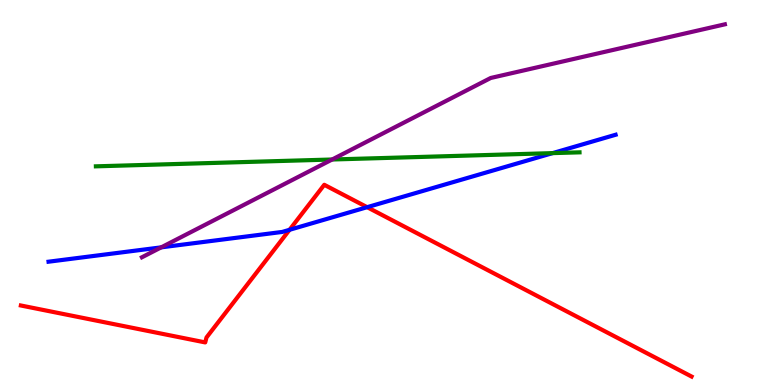[{'lines': ['blue', 'red'], 'intersections': [{'x': 3.74, 'y': 4.03}, {'x': 4.74, 'y': 4.62}]}, {'lines': ['green', 'red'], 'intersections': []}, {'lines': ['purple', 'red'], 'intersections': []}, {'lines': ['blue', 'green'], 'intersections': [{'x': 7.13, 'y': 6.02}]}, {'lines': ['blue', 'purple'], 'intersections': [{'x': 2.08, 'y': 3.58}]}, {'lines': ['green', 'purple'], 'intersections': [{'x': 4.29, 'y': 5.86}]}]